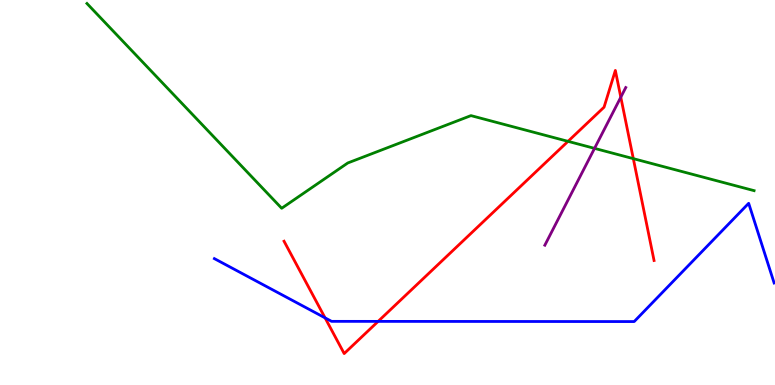[{'lines': ['blue', 'red'], 'intersections': [{'x': 4.19, 'y': 1.74}, {'x': 4.88, 'y': 1.65}]}, {'lines': ['green', 'red'], 'intersections': [{'x': 7.33, 'y': 6.33}, {'x': 8.17, 'y': 5.88}]}, {'lines': ['purple', 'red'], 'intersections': [{'x': 8.01, 'y': 7.48}]}, {'lines': ['blue', 'green'], 'intersections': []}, {'lines': ['blue', 'purple'], 'intersections': []}, {'lines': ['green', 'purple'], 'intersections': [{'x': 7.67, 'y': 6.15}]}]